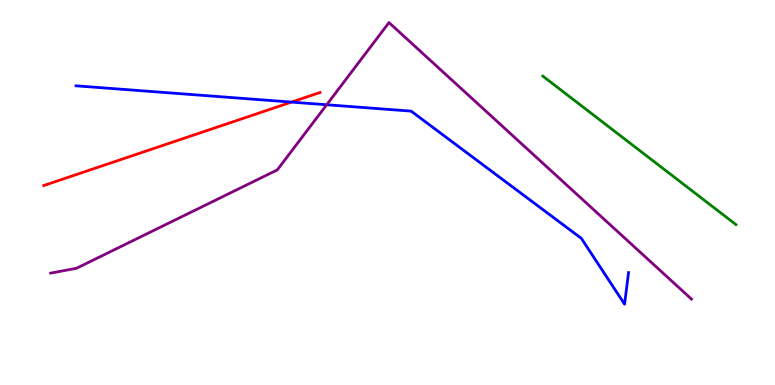[{'lines': ['blue', 'red'], 'intersections': [{'x': 3.76, 'y': 7.35}]}, {'lines': ['green', 'red'], 'intersections': []}, {'lines': ['purple', 'red'], 'intersections': []}, {'lines': ['blue', 'green'], 'intersections': []}, {'lines': ['blue', 'purple'], 'intersections': [{'x': 4.22, 'y': 7.28}]}, {'lines': ['green', 'purple'], 'intersections': []}]